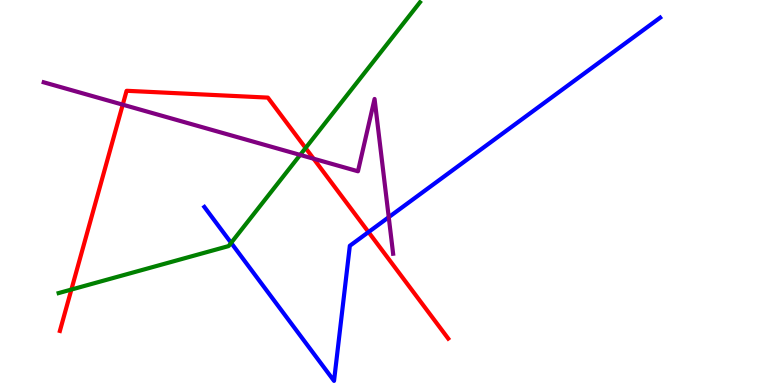[{'lines': ['blue', 'red'], 'intersections': [{'x': 4.75, 'y': 3.97}]}, {'lines': ['green', 'red'], 'intersections': [{'x': 0.921, 'y': 2.48}, {'x': 3.94, 'y': 6.16}]}, {'lines': ['purple', 'red'], 'intersections': [{'x': 1.58, 'y': 7.28}, {'x': 4.05, 'y': 5.88}]}, {'lines': ['blue', 'green'], 'intersections': [{'x': 2.98, 'y': 3.69}]}, {'lines': ['blue', 'purple'], 'intersections': [{'x': 5.02, 'y': 4.36}]}, {'lines': ['green', 'purple'], 'intersections': [{'x': 3.87, 'y': 5.98}]}]